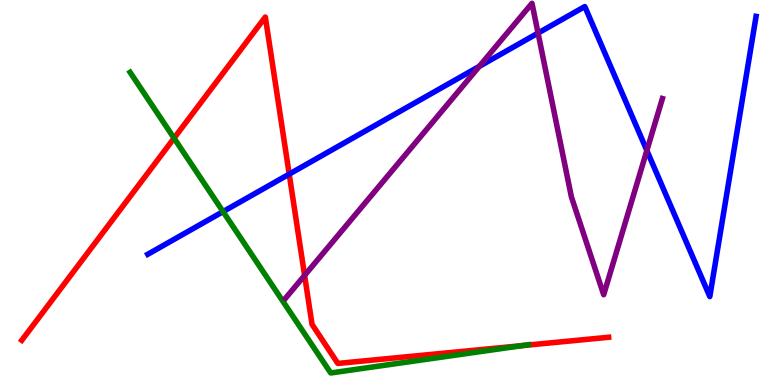[{'lines': ['blue', 'red'], 'intersections': [{'x': 3.73, 'y': 5.48}]}, {'lines': ['green', 'red'], 'intersections': [{'x': 2.25, 'y': 6.41}, {'x': 6.74, 'y': 1.02}]}, {'lines': ['purple', 'red'], 'intersections': [{'x': 3.93, 'y': 2.85}]}, {'lines': ['blue', 'green'], 'intersections': [{'x': 2.88, 'y': 4.5}]}, {'lines': ['blue', 'purple'], 'intersections': [{'x': 6.18, 'y': 8.28}, {'x': 6.94, 'y': 9.14}, {'x': 8.35, 'y': 6.09}]}, {'lines': ['green', 'purple'], 'intersections': []}]